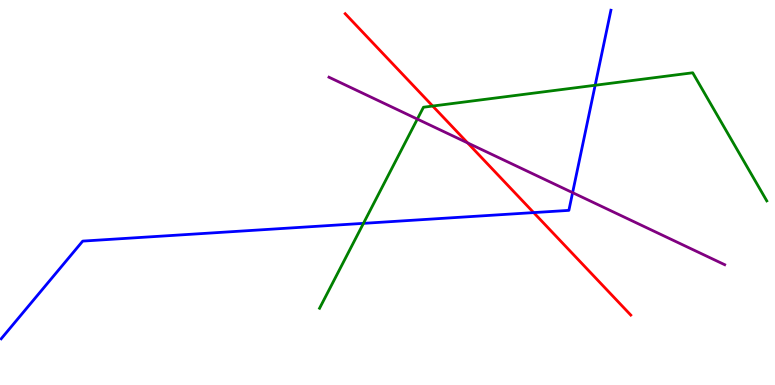[{'lines': ['blue', 'red'], 'intersections': [{'x': 6.89, 'y': 4.48}]}, {'lines': ['green', 'red'], 'intersections': [{'x': 5.58, 'y': 7.25}]}, {'lines': ['purple', 'red'], 'intersections': [{'x': 6.03, 'y': 6.29}]}, {'lines': ['blue', 'green'], 'intersections': [{'x': 4.69, 'y': 4.2}, {'x': 7.68, 'y': 7.79}]}, {'lines': ['blue', 'purple'], 'intersections': [{'x': 7.39, 'y': 5.0}]}, {'lines': ['green', 'purple'], 'intersections': [{'x': 5.39, 'y': 6.91}]}]